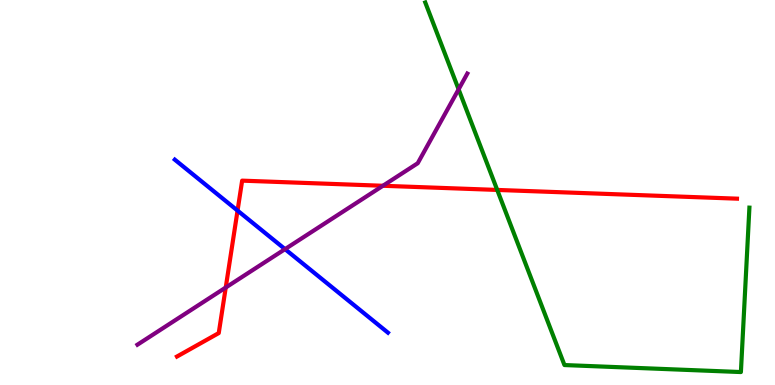[{'lines': ['blue', 'red'], 'intersections': [{'x': 3.07, 'y': 4.53}]}, {'lines': ['green', 'red'], 'intersections': [{'x': 6.42, 'y': 5.07}]}, {'lines': ['purple', 'red'], 'intersections': [{'x': 2.91, 'y': 2.53}, {'x': 4.94, 'y': 5.17}]}, {'lines': ['blue', 'green'], 'intersections': []}, {'lines': ['blue', 'purple'], 'intersections': [{'x': 3.68, 'y': 3.53}]}, {'lines': ['green', 'purple'], 'intersections': [{'x': 5.92, 'y': 7.68}]}]